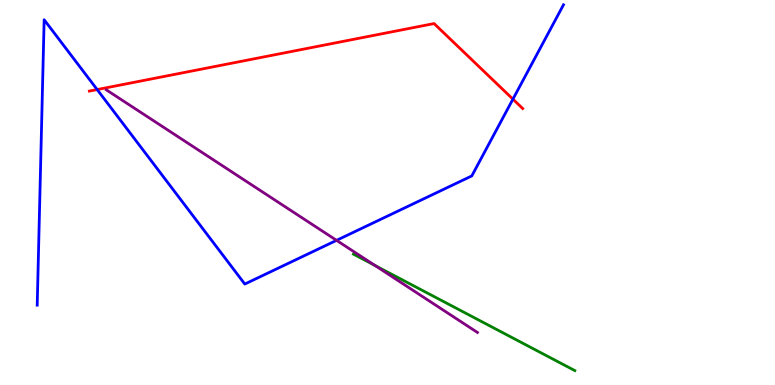[{'lines': ['blue', 'red'], 'intersections': [{'x': 1.25, 'y': 7.67}, {'x': 6.62, 'y': 7.42}]}, {'lines': ['green', 'red'], 'intersections': []}, {'lines': ['purple', 'red'], 'intersections': []}, {'lines': ['blue', 'green'], 'intersections': []}, {'lines': ['blue', 'purple'], 'intersections': [{'x': 4.34, 'y': 3.76}]}, {'lines': ['green', 'purple'], 'intersections': [{'x': 4.84, 'y': 3.1}]}]